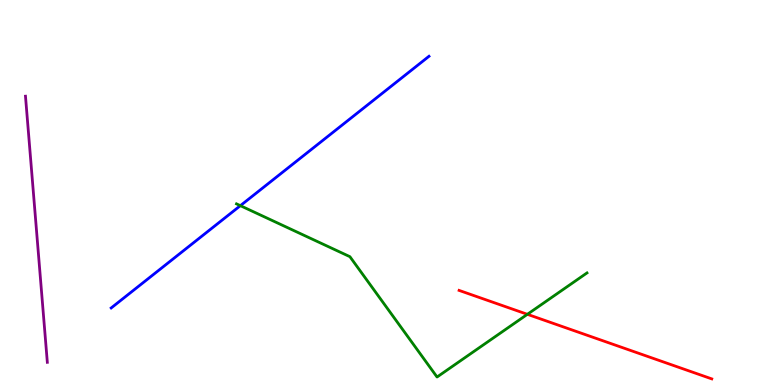[{'lines': ['blue', 'red'], 'intersections': []}, {'lines': ['green', 'red'], 'intersections': [{'x': 6.8, 'y': 1.84}]}, {'lines': ['purple', 'red'], 'intersections': []}, {'lines': ['blue', 'green'], 'intersections': [{'x': 3.1, 'y': 4.66}]}, {'lines': ['blue', 'purple'], 'intersections': []}, {'lines': ['green', 'purple'], 'intersections': []}]